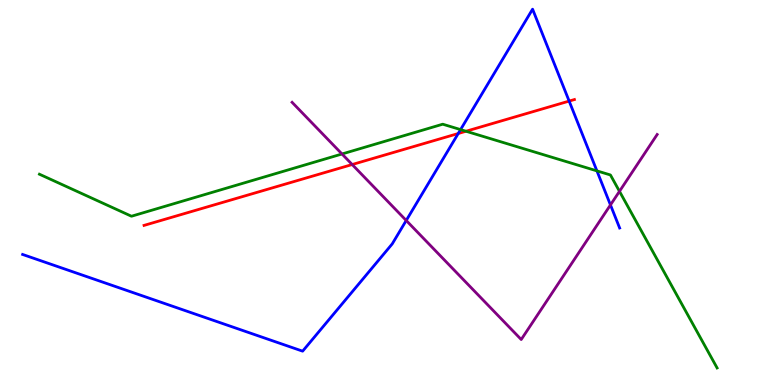[{'lines': ['blue', 'red'], 'intersections': [{'x': 5.91, 'y': 6.53}, {'x': 7.34, 'y': 7.37}]}, {'lines': ['green', 'red'], 'intersections': [{'x': 6.01, 'y': 6.59}]}, {'lines': ['purple', 'red'], 'intersections': [{'x': 4.54, 'y': 5.73}]}, {'lines': ['blue', 'green'], 'intersections': [{'x': 5.94, 'y': 6.63}, {'x': 7.7, 'y': 5.56}]}, {'lines': ['blue', 'purple'], 'intersections': [{'x': 5.24, 'y': 4.27}, {'x': 7.88, 'y': 4.68}]}, {'lines': ['green', 'purple'], 'intersections': [{'x': 4.41, 'y': 6.0}, {'x': 7.99, 'y': 5.03}]}]